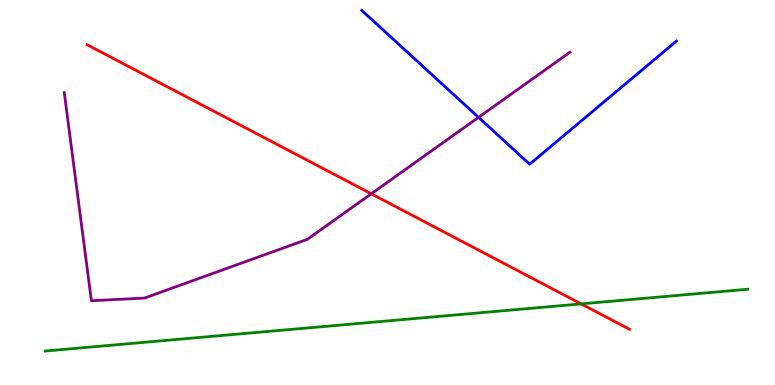[{'lines': ['blue', 'red'], 'intersections': []}, {'lines': ['green', 'red'], 'intersections': [{'x': 7.5, 'y': 2.11}]}, {'lines': ['purple', 'red'], 'intersections': [{'x': 4.79, 'y': 4.97}]}, {'lines': ['blue', 'green'], 'intersections': []}, {'lines': ['blue', 'purple'], 'intersections': [{'x': 6.17, 'y': 6.95}]}, {'lines': ['green', 'purple'], 'intersections': []}]